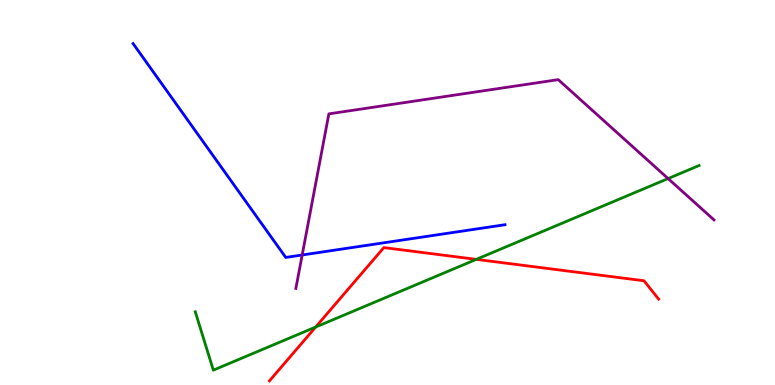[{'lines': ['blue', 'red'], 'intersections': []}, {'lines': ['green', 'red'], 'intersections': [{'x': 4.07, 'y': 1.51}, {'x': 6.15, 'y': 3.26}]}, {'lines': ['purple', 'red'], 'intersections': []}, {'lines': ['blue', 'green'], 'intersections': []}, {'lines': ['blue', 'purple'], 'intersections': [{'x': 3.9, 'y': 3.38}]}, {'lines': ['green', 'purple'], 'intersections': [{'x': 8.62, 'y': 5.36}]}]